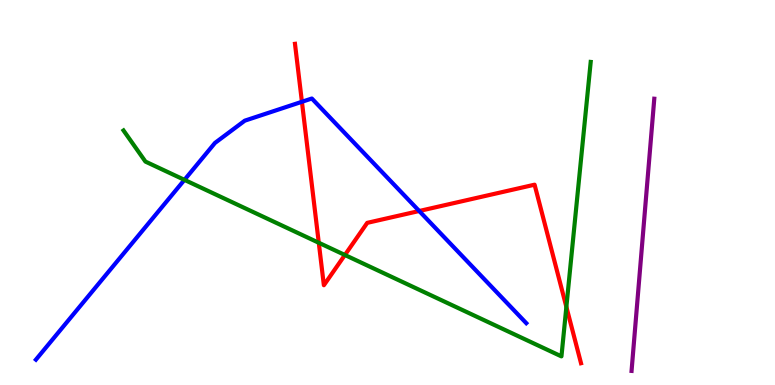[{'lines': ['blue', 'red'], 'intersections': [{'x': 3.9, 'y': 7.36}, {'x': 5.41, 'y': 4.52}]}, {'lines': ['green', 'red'], 'intersections': [{'x': 4.11, 'y': 3.69}, {'x': 4.45, 'y': 3.38}, {'x': 7.31, 'y': 2.03}]}, {'lines': ['purple', 'red'], 'intersections': []}, {'lines': ['blue', 'green'], 'intersections': [{'x': 2.38, 'y': 5.33}]}, {'lines': ['blue', 'purple'], 'intersections': []}, {'lines': ['green', 'purple'], 'intersections': []}]